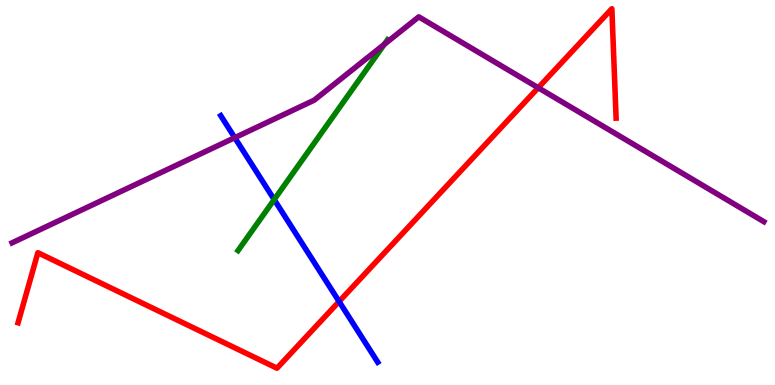[{'lines': ['blue', 'red'], 'intersections': [{'x': 4.38, 'y': 2.17}]}, {'lines': ['green', 'red'], 'intersections': []}, {'lines': ['purple', 'red'], 'intersections': [{'x': 6.94, 'y': 7.72}]}, {'lines': ['blue', 'green'], 'intersections': [{'x': 3.54, 'y': 4.82}]}, {'lines': ['blue', 'purple'], 'intersections': [{'x': 3.03, 'y': 6.42}]}, {'lines': ['green', 'purple'], 'intersections': [{'x': 4.96, 'y': 8.85}]}]